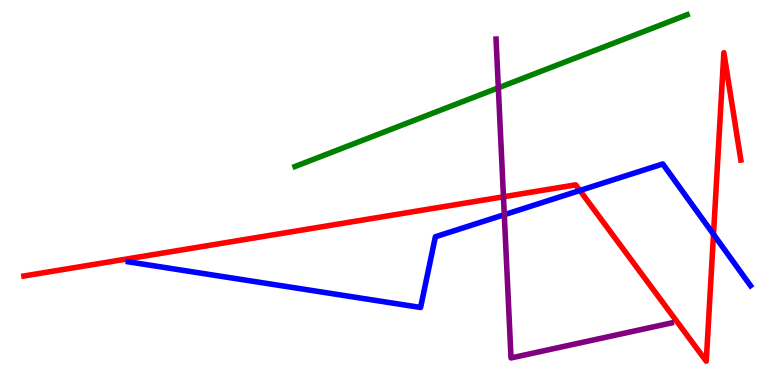[{'lines': ['blue', 'red'], 'intersections': [{'x': 7.48, 'y': 5.05}, {'x': 9.21, 'y': 3.91}]}, {'lines': ['green', 'red'], 'intersections': []}, {'lines': ['purple', 'red'], 'intersections': [{'x': 6.5, 'y': 4.89}]}, {'lines': ['blue', 'green'], 'intersections': []}, {'lines': ['blue', 'purple'], 'intersections': [{'x': 6.51, 'y': 4.42}]}, {'lines': ['green', 'purple'], 'intersections': [{'x': 6.43, 'y': 7.72}]}]